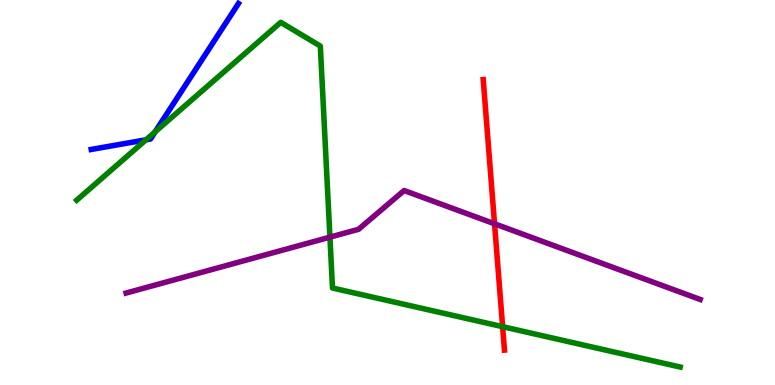[{'lines': ['blue', 'red'], 'intersections': []}, {'lines': ['green', 'red'], 'intersections': [{'x': 6.49, 'y': 1.51}]}, {'lines': ['purple', 'red'], 'intersections': [{'x': 6.38, 'y': 4.19}]}, {'lines': ['blue', 'green'], 'intersections': [{'x': 1.88, 'y': 6.37}, {'x': 2.0, 'y': 6.58}]}, {'lines': ['blue', 'purple'], 'intersections': []}, {'lines': ['green', 'purple'], 'intersections': [{'x': 4.26, 'y': 3.84}]}]